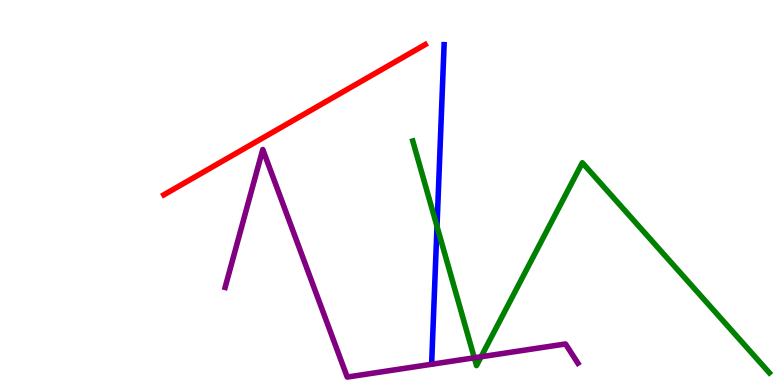[{'lines': ['blue', 'red'], 'intersections': []}, {'lines': ['green', 'red'], 'intersections': []}, {'lines': ['purple', 'red'], 'intersections': []}, {'lines': ['blue', 'green'], 'intersections': [{'x': 5.64, 'y': 4.12}]}, {'lines': ['blue', 'purple'], 'intersections': []}, {'lines': ['green', 'purple'], 'intersections': [{'x': 6.12, 'y': 0.707}, {'x': 6.21, 'y': 0.734}]}]